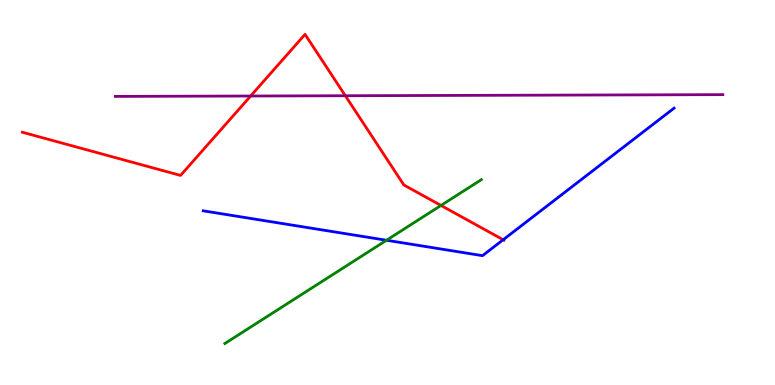[{'lines': ['blue', 'red'], 'intersections': [{'x': 6.49, 'y': 3.77}]}, {'lines': ['green', 'red'], 'intersections': [{'x': 5.69, 'y': 4.66}]}, {'lines': ['purple', 'red'], 'intersections': [{'x': 3.23, 'y': 7.51}, {'x': 4.46, 'y': 7.51}]}, {'lines': ['blue', 'green'], 'intersections': [{'x': 4.99, 'y': 3.76}]}, {'lines': ['blue', 'purple'], 'intersections': []}, {'lines': ['green', 'purple'], 'intersections': []}]